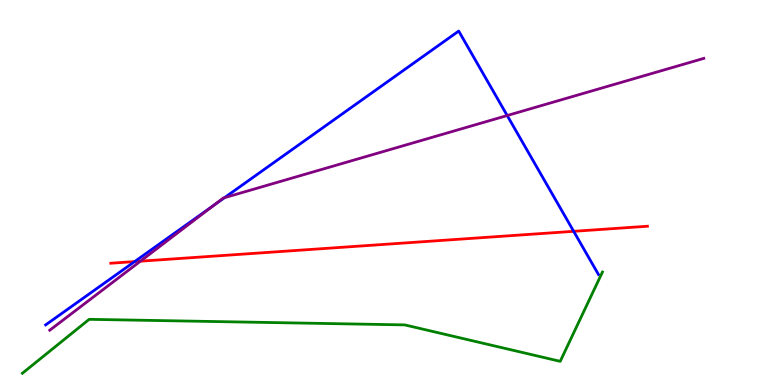[{'lines': ['blue', 'red'], 'intersections': [{'x': 1.74, 'y': 3.21}, {'x': 7.4, 'y': 3.99}]}, {'lines': ['green', 'red'], 'intersections': []}, {'lines': ['purple', 'red'], 'intersections': [{'x': 1.81, 'y': 3.22}]}, {'lines': ['blue', 'green'], 'intersections': []}, {'lines': ['blue', 'purple'], 'intersections': [{'x': 2.76, 'y': 4.67}, {'x': 2.9, 'y': 4.87}, {'x': 6.54, 'y': 7.0}]}, {'lines': ['green', 'purple'], 'intersections': []}]